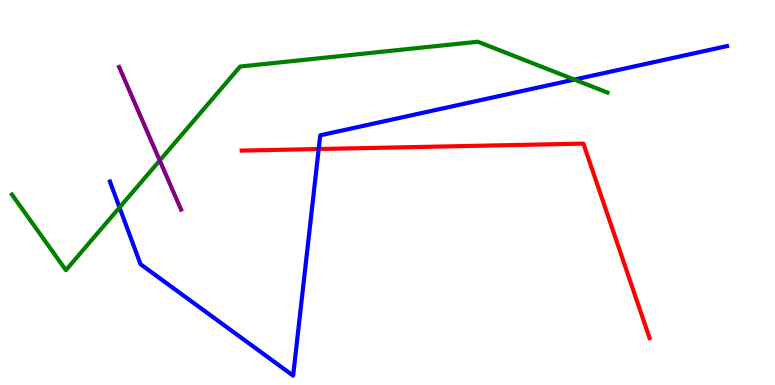[{'lines': ['blue', 'red'], 'intersections': [{'x': 4.11, 'y': 6.13}]}, {'lines': ['green', 'red'], 'intersections': []}, {'lines': ['purple', 'red'], 'intersections': []}, {'lines': ['blue', 'green'], 'intersections': [{'x': 1.54, 'y': 4.61}, {'x': 7.41, 'y': 7.93}]}, {'lines': ['blue', 'purple'], 'intersections': []}, {'lines': ['green', 'purple'], 'intersections': [{'x': 2.06, 'y': 5.83}]}]